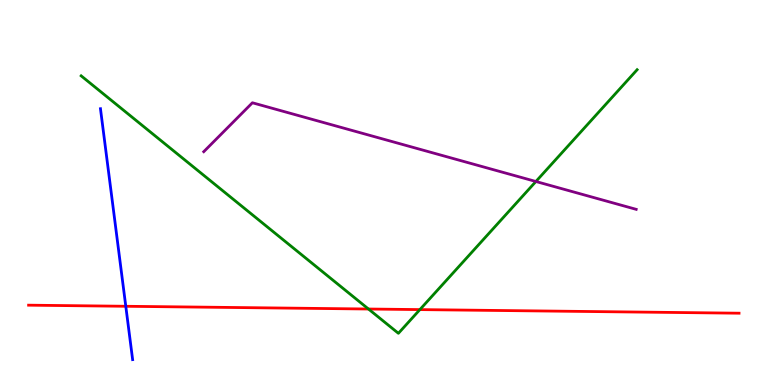[{'lines': ['blue', 'red'], 'intersections': [{'x': 1.62, 'y': 2.04}]}, {'lines': ['green', 'red'], 'intersections': [{'x': 4.75, 'y': 1.97}, {'x': 5.42, 'y': 1.96}]}, {'lines': ['purple', 'red'], 'intersections': []}, {'lines': ['blue', 'green'], 'intersections': []}, {'lines': ['blue', 'purple'], 'intersections': []}, {'lines': ['green', 'purple'], 'intersections': [{'x': 6.91, 'y': 5.29}]}]